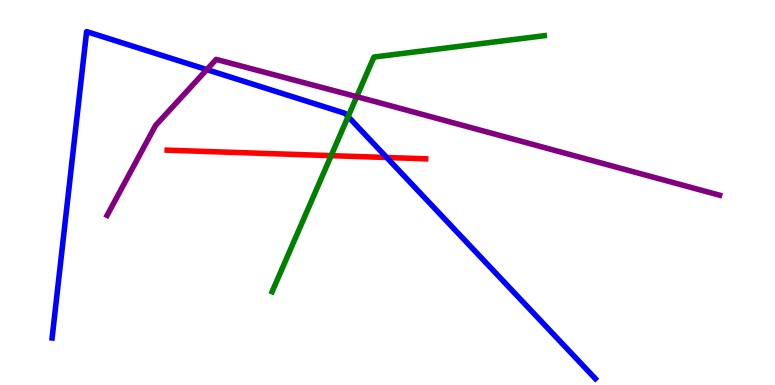[{'lines': ['blue', 'red'], 'intersections': [{'x': 4.99, 'y': 5.91}]}, {'lines': ['green', 'red'], 'intersections': [{'x': 4.27, 'y': 5.96}]}, {'lines': ['purple', 'red'], 'intersections': []}, {'lines': ['blue', 'green'], 'intersections': [{'x': 4.49, 'y': 6.97}]}, {'lines': ['blue', 'purple'], 'intersections': [{'x': 2.67, 'y': 8.19}]}, {'lines': ['green', 'purple'], 'intersections': [{'x': 4.6, 'y': 7.49}]}]